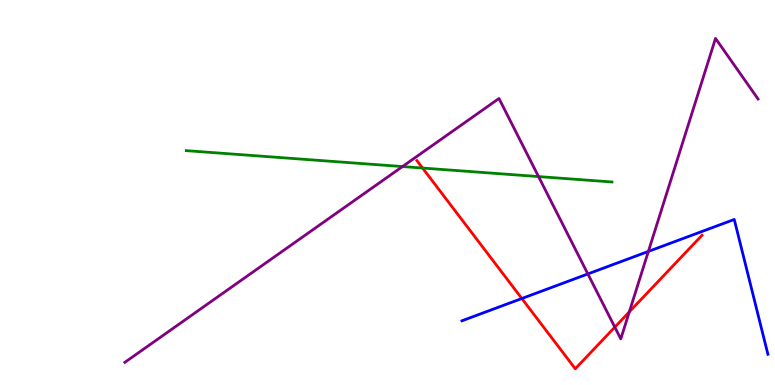[{'lines': ['blue', 'red'], 'intersections': [{'x': 6.73, 'y': 2.25}]}, {'lines': ['green', 'red'], 'intersections': [{'x': 5.45, 'y': 5.64}]}, {'lines': ['purple', 'red'], 'intersections': [{'x': 7.93, 'y': 1.5}, {'x': 8.12, 'y': 1.9}]}, {'lines': ['blue', 'green'], 'intersections': []}, {'lines': ['blue', 'purple'], 'intersections': [{'x': 7.59, 'y': 2.88}, {'x': 8.37, 'y': 3.47}]}, {'lines': ['green', 'purple'], 'intersections': [{'x': 5.19, 'y': 5.67}, {'x': 6.95, 'y': 5.41}]}]